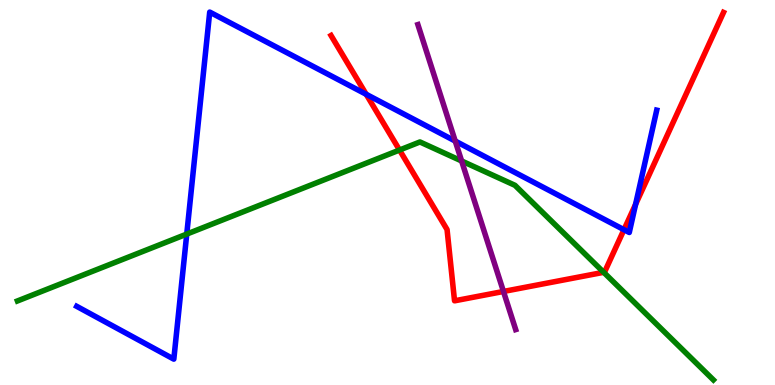[{'lines': ['blue', 'red'], 'intersections': [{'x': 4.72, 'y': 7.55}, {'x': 8.05, 'y': 4.03}, {'x': 8.2, 'y': 4.69}]}, {'lines': ['green', 'red'], 'intersections': [{'x': 5.16, 'y': 6.1}, {'x': 7.79, 'y': 2.93}]}, {'lines': ['purple', 'red'], 'intersections': [{'x': 6.5, 'y': 2.43}]}, {'lines': ['blue', 'green'], 'intersections': [{'x': 2.41, 'y': 3.92}]}, {'lines': ['blue', 'purple'], 'intersections': [{'x': 5.87, 'y': 6.34}]}, {'lines': ['green', 'purple'], 'intersections': [{'x': 5.96, 'y': 5.82}]}]